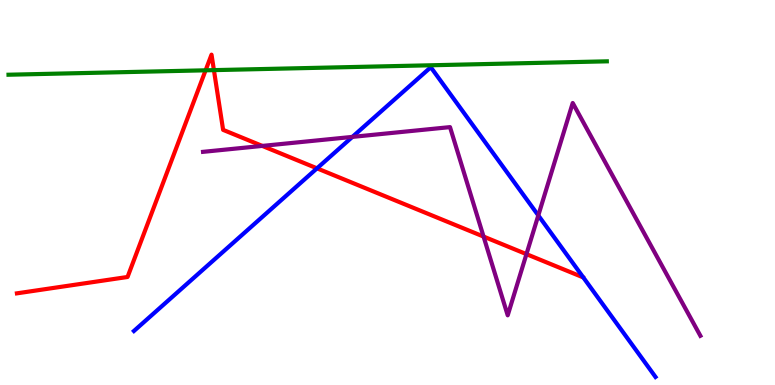[{'lines': ['blue', 'red'], 'intersections': [{'x': 4.09, 'y': 5.63}]}, {'lines': ['green', 'red'], 'intersections': [{'x': 2.65, 'y': 8.17}, {'x': 2.76, 'y': 8.18}]}, {'lines': ['purple', 'red'], 'intersections': [{'x': 3.38, 'y': 6.21}, {'x': 6.24, 'y': 3.86}, {'x': 6.79, 'y': 3.4}]}, {'lines': ['blue', 'green'], 'intersections': []}, {'lines': ['blue', 'purple'], 'intersections': [{'x': 4.55, 'y': 6.44}, {'x': 6.95, 'y': 4.4}]}, {'lines': ['green', 'purple'], 'intersections': []}]